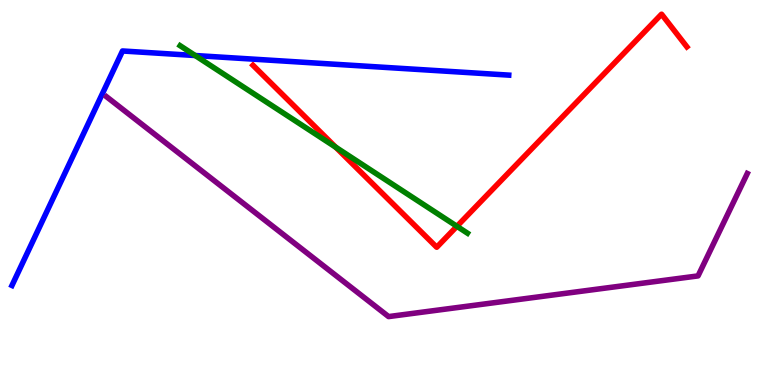[{'lines': ['blue', 'red'], 'intersections': []}, {'lines': ['green', 'red'], 'intersections': [{'x': 4.33, 'y': 6.18}, {'x': 5.9, 'y': 4.12}]}, {'lines': ['purple', 'red'], 'intersections': []}, {'lines': ['blue', 'green'], 'intersections': [{'x': 2.52, 'y': 8.56}]}, {'lines': ['blue', 'purple'], 'intersections': []}, {'lines': ['green', 'purple'], 'intersections': []}]